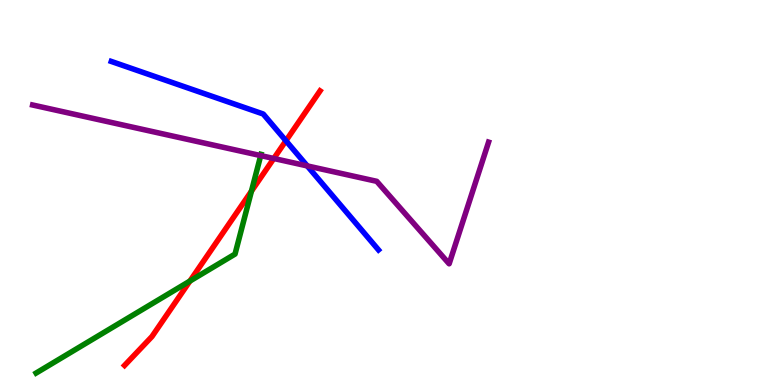[{'lines': ['blue', 'red'], 'intersections': [{'x': 3.69, 'y': 6.34}]}, {'lines': ['green', 'red'], 'intersections': [{'x': 2.45, 'y': 2.7}, {'x': 3.24, 'y': 5.04}]}, {'lines': ['purple', 'red'], 'intersections': [{'x': 3.53, 'y': 5.88}]}, {'lines': ['blue', 'green'], 'intersections': []}, {'lines': ['blue', 'purple'], 'intersections': [{'x': 3.96, 'y': 5.69}]}, {'lines': ['green', 'purple'], 'intersections': [{'x': 3.36, 'y': 5.96}]}]